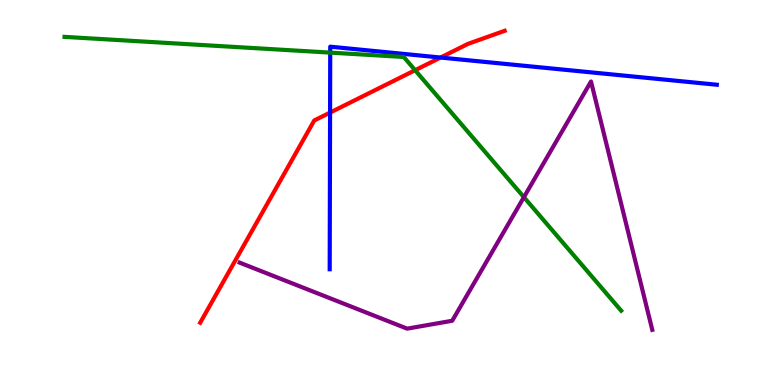[{'lines': ['blue', 'red'], 'intersections': [{'x': 4.26, 'y': 7.08}, {'x': 5.68, 'y': 8.51}]}, {'lines': ['green', 'red'], 'intersections': [{'x': 5.36, 'y': 8.18}]}, {'lines': ['purple', 'red'], 'intersections': []}, {'lines': ['blue', 'green'], 'intersections': [{'x': 4.26, 'y': 8.63}]}, {'lines': ['blue', 'purple'], 'intersections': []}, {'lines': ['green', 'purple'], 'intersections': [{'x': 6.76, 'y': 4.88}]}]